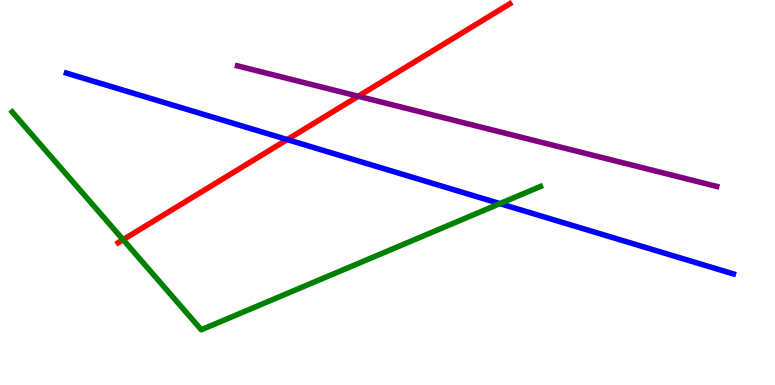[{'lines': ['blue', 'red'], 'intersections': [{'x': 3.71, 'y': 6.37}]}, {'lines': ['green', 'red'], 'intersections': [{'x': 1.59, 'y': 3.77}]}, {'lines': ['purple', 'red'], 'intersections': [{'x': 4.62, 'y': 7.5}]}, {'lines': ['blue', 'green'], 'intersections': [{'x': 6.45, 'y': 4.71}]}, {'lines': ['blue', 'purple'], 'intersections': []}, {'lines': ['green', 'purple'], 'intersections': []}]